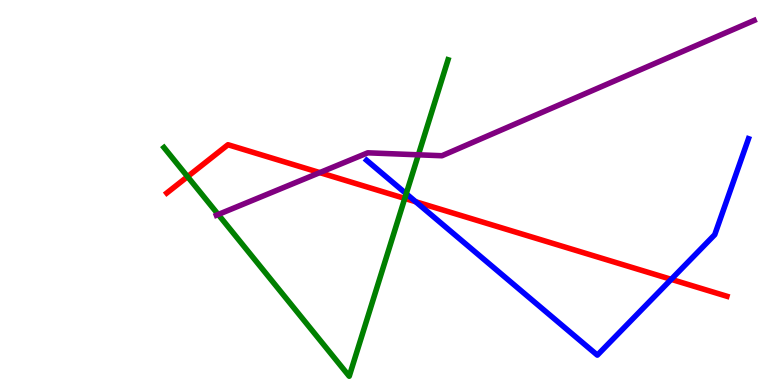[{'lines': ['blue', 'red'], 'intersections': [{'x': 5.36, 'y': 4.76}, {'x': 8.66, 'y': 2.74}]}, {'lines': ['green', 'red'], 'intersections': [{'x': 2.42, 'y': 5.41}, {'x': 5.22, 'y': 4.85}]}, {'lines': ['purple', 'red'], 'intersections': [{'x': 4.13, 'y': 5.52}]}, {'lines': ['blue', 'green'], 'intersections': [{'x': 5.24, 'y': 4.97}]}, {'lines': ['blue', 'purple'], 'intersections': []}, {'lines': ['green', 'purple'], 'intersections': [{'x': 2.82, 'y': 4.43}, {'x': 5.4, 'y': 5.98}]}]